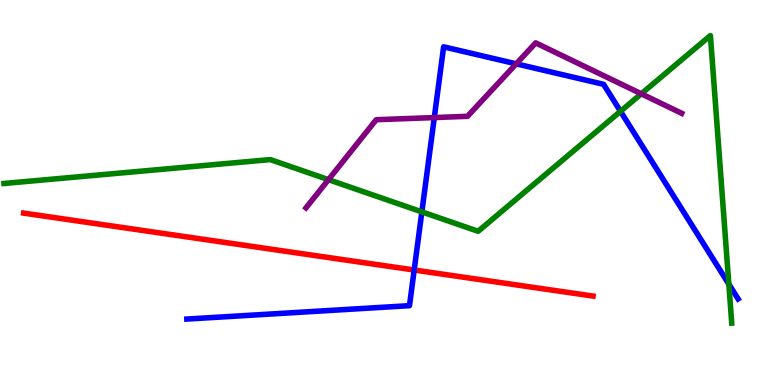[{'lines': ['blue', 'red'], 'intersections': [{'x': 5.34, 'y': 2.99}]}, {'lines': ['green', 'red'], 'intersections': []}, {'lines': ['purple', 'red'], 'intersections': []}, {'lines': ['blue', 'green'], 'intersections': [{'x': 5.44, 'y': 4.5}, {'x': 8.01, 'y': 7.11}, {'x': 9.4, 'y': 2.62}]}, {'lines': ['blue', 'purple'], 'intersections': [{'x': 5.6, 'y': 6.95}, {'x': 6.66, 'y': 8.34}]}, {'lines': ['green', 'purple'], 'intersections': [{'x': 4.24, 'y': 5.33}, {'x': 8.27, 'y': 7.56}]}]